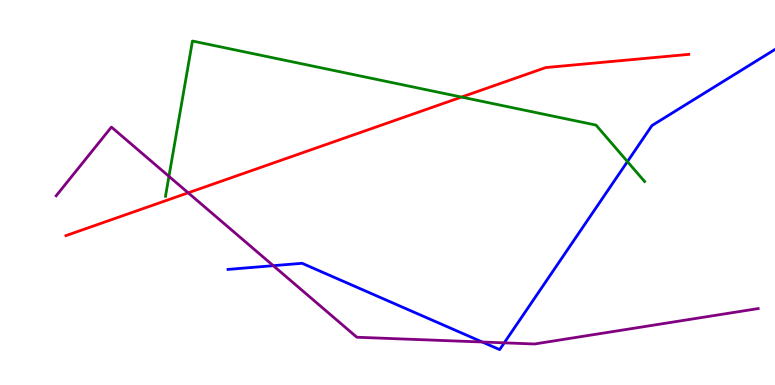[{'lines': ['blue', 'red'], 'intersections': []}, {'lines': ['green', 'red'], 'intersections': [{'x': 5.96, 'y': 7.48}]}, {'lines': ['purple', 'red'], 'intersections': [{'x': 2.43, 'y': 4.99}]}, {'lines': ['blue', 'green'], 'intersections': [{'x': 8.1, 'y': 5.8}]}, {'lines': ['blue', 'purple'], 'intersections': [{'x': 3.53, 'y': 3.1}, {'x': 6.22, 'y': 1.12}, {'x': 6.51, 'y': 1.1}]}, {'lines': ['green', 'purple'], 'intersections': [{'x': 2.18, 'y': 5.42}]}]